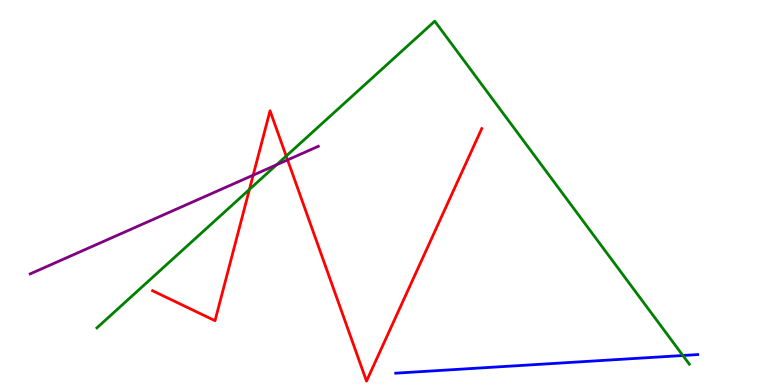[{'lines': ['blue', 'red'], 'intersections': []}, {'lines': ['green', 'red'], 'intersections': [{'x': 3.22, 'y': 5.08}, {'x': 3.69, 'y': 5.95}]}, {'lines': ['purple', 'red'], 'intersections': [{'x': 3.27, 'y': 5.45}, {'x': 3.71, 'y': 5.85}]}, {'lines': ['blue', 'green'], 'intersections': [{'x': 8.81, 'y': 0.766}]}, {'lines': ['blue', 'purple'], 'intersections': []}, {'lines': ['green', 'purple'], 'intersections': [{'x': 3.57, 'y': 5.72}]}]